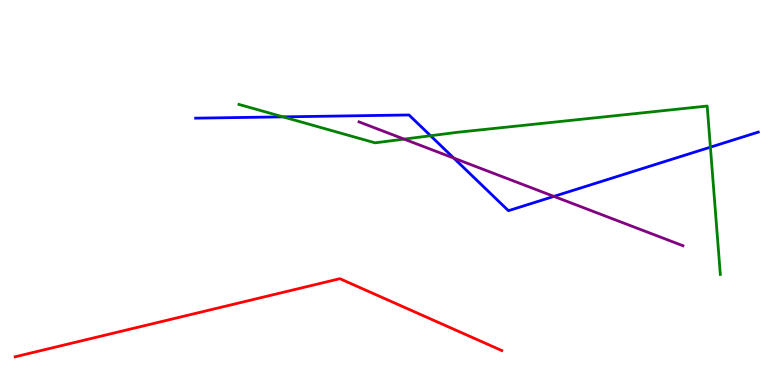[{'lines': ['blue', 'red'], 'intersections': []}, {'lines': ['green', 'red'], 'intersections': []}, {'lines': ['purple', 'red'], 'intersections': []}, {'lines': ['blue', 'green'], 'intersections': [{'x': 3.65, 'y': 6.96}, {'x': 5.56, 'y': 6.47}, {'x': 9.17, 'y': 6.18}]}, {'lines': ['blue', 'purple'], 'intersections': [{'x': 5.86, 'y': 5.89}, {'x': 7.15, 'y': 4.9}]}, {'lines': ['green', 'purple'], 'intersections': [{'x': 5.21, 'y': 6.39}]}]